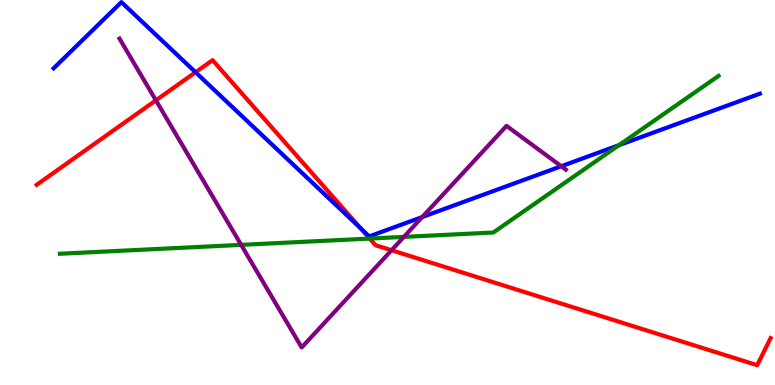[{'lines': ['blue', 'red'], 'intersections': [{'x': 2.52, 'y': 8.12}, {'x': 4.65, 'y': 4.07}]}, {'lines': ['green', 'red'], 'intersections': [{'x': 4.77, 'y': 3.8}]}, {'lines': ['purple', 'red'], 'intersections': [{'x': 2.01, 'y': 7.39}, {'x': 5.05, 'y': 3.5}]}, {'lines': ['blue', 'green'], 'intersections': [{'x': 7.99, 'y': 6.23}]}, {'lines': ['blue', 'purple'], 'intersections': [{'x': 5.45, 'y': 4.36}, {'x': 7.24, 'y': 5.68}]}, {'lines': ['green', 'purple'], 'intersections': [{'x': 3.11, 'y': 3.64}, {'x': 5.21, 'y': 3.85}]}]